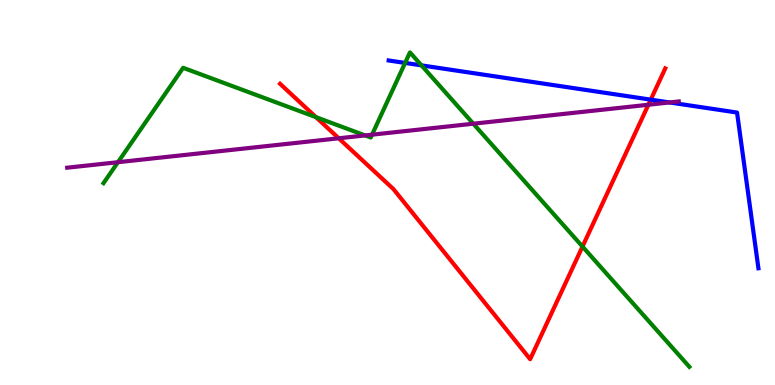[{'lines': ['blue', 'red'], 'intersections': [{'x': 8.4, 'y': 7.41}]}, {'lines': ['green', 'red'], 'intersections': [{'x': 4.08, 'y': 6.96}, {'x': 7.52, 'y': 3.6}]}, {'lines': ['purple', 'red'], 'intersections': [{'x': 4.37, 'y': 6.41}, {'x': 8.37, 'y': 7.28}]}, {'lines': ['blue', 'green'], 'intersections': [{'x': 5.23, 'y': 8.37}, {'x': 5.44, 'y': 8.3}]}, {'lines': ['blue', 'purple'], 'intersections': [{'x': 8.64, 'y': 7.34}]}, {'lines': ['green', 'purple'], 'intersections': [{'x': 1.52, 'y': 5.79}, {'x': 4.71, 'y': 6.48}, {'x': 4.8, 'y': 6.5}, {'x': 6.11, 'y': 6.79}]}]